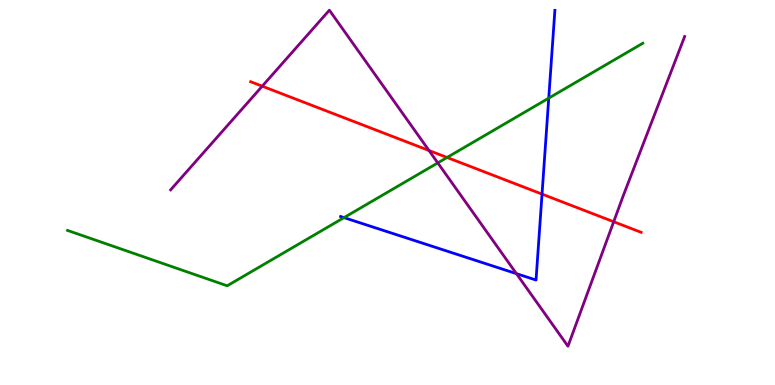[{'lines': ['blue', 'red'], 'intersections': [{'x': 6.99, 'y': 4.96}]}, {'lines': ['green', 'red'], 'intersections': [{'x': 5.77, 'y': 5.91}]}, {'lines': ['purple', 'red'], 'intersections': [{'x': 3.38, 'y': 7.76}, {'x': 5.54, 'y': 6.09}, {'x': 7.92, 'y': 4.24}]}, {'lines': ['blue', 'green'], 'intersections': [{'x': 4.44, 'y': 4.35}, {'x': 7.08, 'y': 7.45}]}, {'lines': ['blue', 'purple'], 'intersections': [{'x': 6.66, 'y': 2.89}]}, {'lines': ['green', 'purple'], 'intersections': [{'x': 5.65, 'y': 5.77}]}]